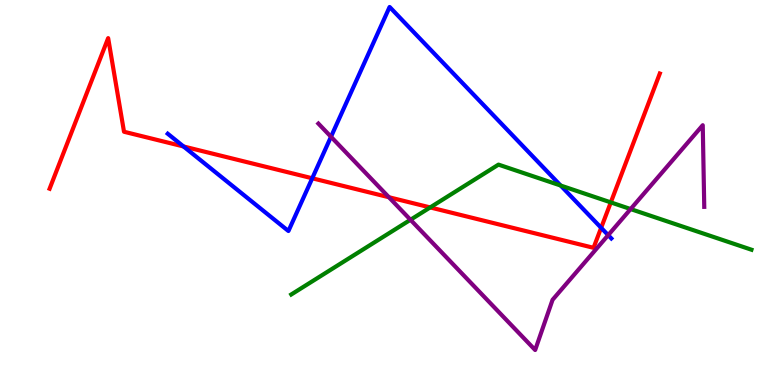[{'lines': ['blue', 'red'], 'intersections': [{'x': 2.37, 'y': 6.2}, {'x': 4.03, 'y': 5.37}, {'x': 7.76, 'y': 4.08}]}, {'lines': ['green', 'red'], 'intersections': [{'x': 5.55, 'y': 4.61}, {'x': 7.88, 'y': 4.74}]}, {'lines': ['purple', 'red'], 'intersections': [{'x': 5.02, 'y': 4.88}]}, {'lines': ['blue', 'green'], 'intersections': [{'x': 7.23, 'y': 5.18}]}, {'lines': ['blue', 'purple'], 'intersections': [{'x': 4.27, 'y': 6.45}, {'x': 7.85, 'y': 3.89}]}, {'lines': ['green', 'purple'], 'intersections': [{'x': 5.3, 'y': 4.29}, {'x': 8.14, 'y': 4.57}]}]